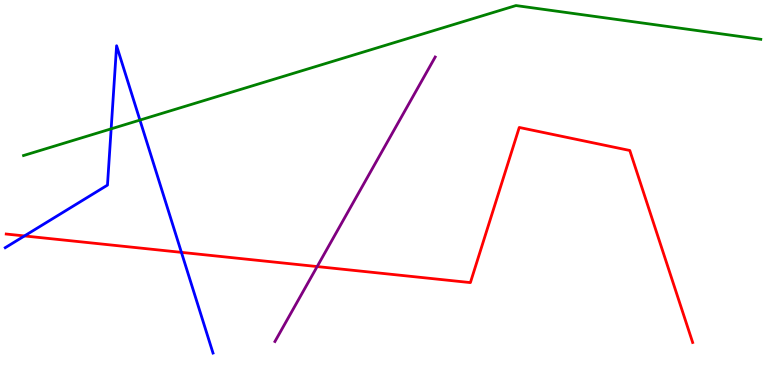[{'lines': ['blue', 'red'], 'intersections': [{'x': 0.315, 'y': 3.87}, {'x': 2.34, 'y': 3.45}]}, {'lines': ['green', 'red'], 'intersections': []}, {'lines': ['purple', 'red'], 'intersections': [{'x': 4.09, 'y': 3.08}]}, {'lines': ['blue', 'green'], 'intersections': [{'x': 1.43, 'y': 6.65}, {'x': 1.81, 'y': 6.88}]}, {'lines': ['blue', 'purple'], 'intersections': []}, {'lines': ['green', 'purple'], 'intersections': []}]